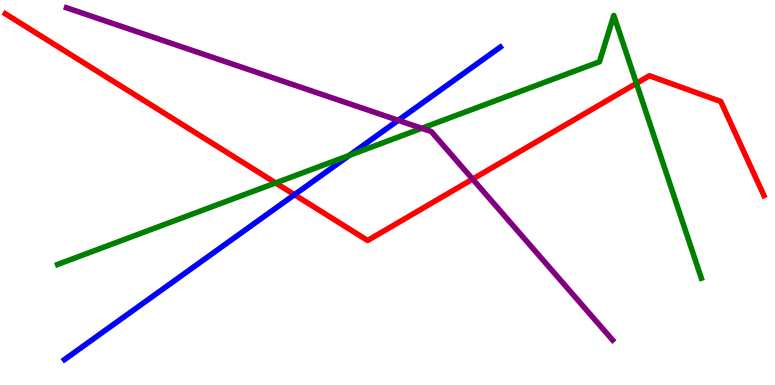[{'lines': ['blue', 'red'], 'intersections': [{'x': 3.8, 'y': 4.94}]}, {'lines': ['green', 'red'], 'intersections': [{'x': 3.56, 'y': 5.25}, {'x': 8.21, 'y': 7.83}]}, {'lines': ['purple', 'red'], 'intersections': [{'x': 6.1, 'y': 5.35}]}, {'lines': ['blue', 'green'], 'intersections': [{'x': 4.51, 'y': 5.96}]}, {'lines': ['blue', 'purple'], 'intersections': [{'x': 5.14, 'y': 6.87}]}, {'lines': ['green', 'purple'], 'intersections': [{'x': 5.44, 'y': 6.67}]}]